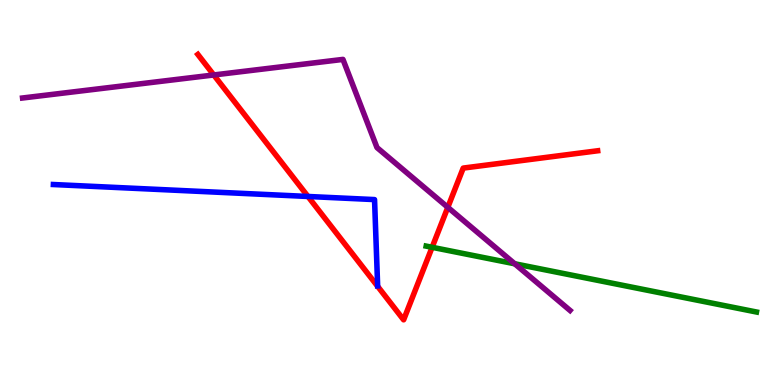[{'lines': ['blue', 'red'], 'intersections': [{'x': 3.97, 'y': 4.9}]}, {'lines': ['green', 'red'], 'intersections': [{'x': 5.58, 'y': 3.58}]}, {'lines': ['purple', 'red'], 'intersections': [{'x': 2.76, 'y': 8.05}, {'x': 5.78, 'y': 4.61}]}, {'lines': ['blue', 'green'], 'intersections': []}, {'lines': ['blue', 'purple'], 'intersections': []}, {'lines': ['green', 'purple'], 'intersections': [{'x': 6.64, 'y': 3.15}]}]